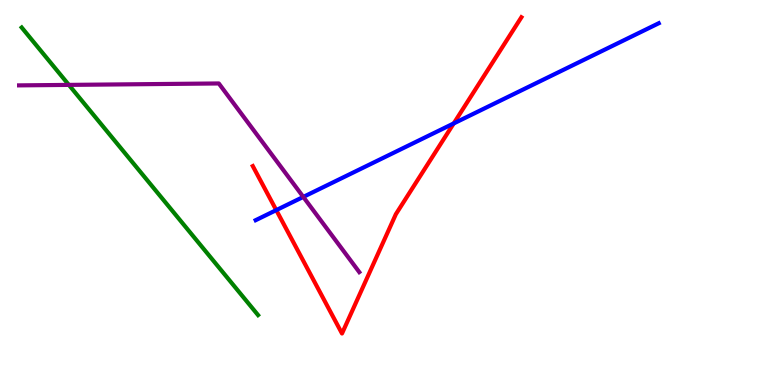[{'lines': ['blue', 'red'], 'intersections': [{'x': 3.56, 'y': 4.54}, {'x': 5.85, 'y': 6.79}]}, {'lines': ['green', 'red'], 'intersections': []}, {'lines': ['purple', 'red'], 'intersections': []}, {'lines': ['blue', 'green'], 'intersections': []}, {'lines': ['blue', 'purple'], 'intersections': [{'x': 3.91, 'y': 4.89}]}, {'lines': ['green', 'purple'], 'intersections': [{'x': 0.889, 'y': 7.79}]}]